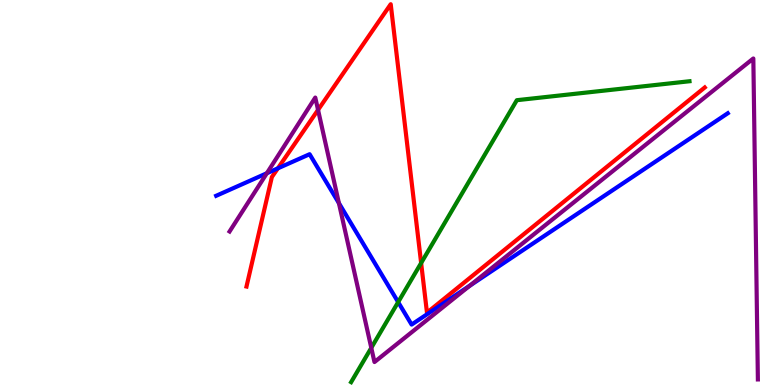[{'lines': ['blue', 'red'], 'intersections': [{'x': 3.59, 'y': 5.63}]}, {'lines': ['green', 'red'], 'intersections': [{'x': 5.43, 'y': 3.17}]}, {'lines': ['purple', 'red'], 'intersections': [{'x': 4.1, 'y': 7.15}]}, {'lines': ['blue', 'green'], 'intersections': [{'x': 5.14, 'y': 2.15}]}, {'lines': ['blue', 'purple'], 'intersections': [{'x': 3.44, 'y': 5.5}, {'x': 4.37, 'y': 4.72}, {'x': 6.06, 'y': 2.58}]}, {'lines': ['green', 'purple'], 'intersections': [{'x': 4.79, 'y': 0.965}]}]